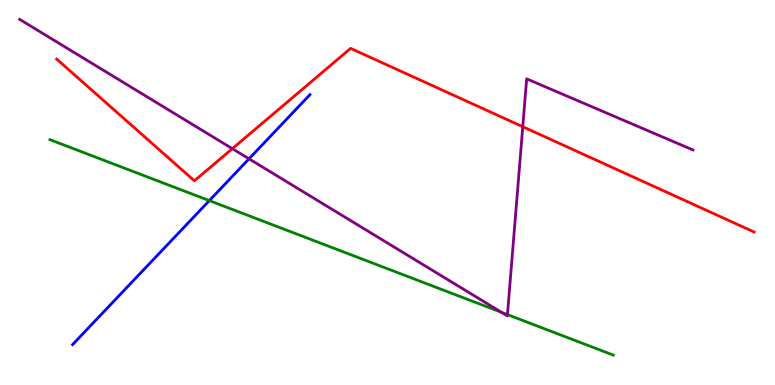[{'lines': ['blue', 'red'], 'intersections': []}, {'lines': ['green', 'red'], 'intersections': []}, {'lines': ['purple', 'red'], 'intersections': [{'x': 3.0, 'y': 6.14}, {'x': 6.75, 'y': 6.71}]}, {'lines': ['blue', 'green'], 'intersections': [{'x': 2.7, 'y': 4.79}]}, {'lines': ['blue', 'purple'], 'intersections': [{'x': 3.21, 'y': 5.87}]}, {'lines': ['green', 'purple'], 'intersections': [{'x': 6.47, 'y': 1.89}, {'x': 6.55, 'y': 1.83}]}]